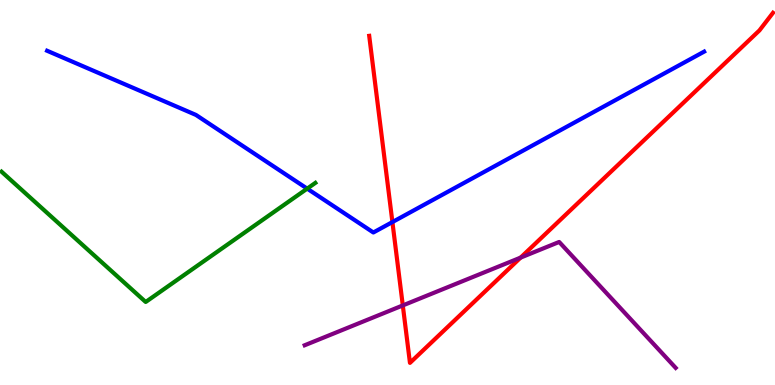[{'lines': ['blue', 'red'], 'intersections': [{'x': 5.06, 'y': 4.23}]}, {'lines': ['green', 'red'], 'intersections': []}, {'lines': ['purple', 'red'], 'intersections': [{'x': 5.2, 'y': 2.07}, {'x': 6.72, 'y': 3.31}]}, {'lines': ['blue', 'green'], 'intersections': [{'x': 3.96, 'y': 5.1}]}, {'lines': ['blue', 'purple'], 'intersections': []}, {'lines': ['green', 'purple'], 'intersections': []}]